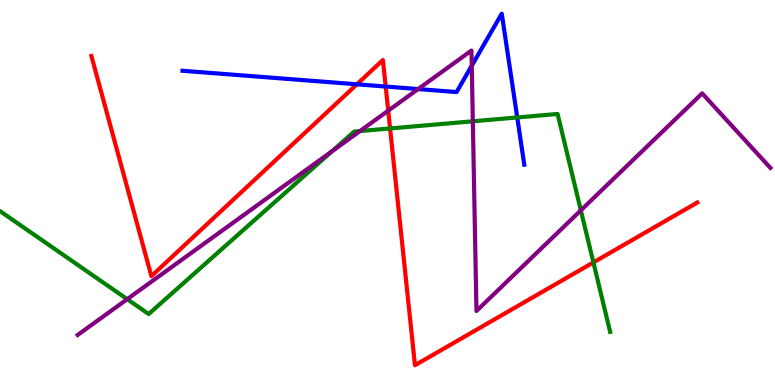[{'lines': ['blue', 'red'], 'intersections': [{'x': 4.61, 'y': 7.81}, {'x': 4.98, 'y': 7.75}]}, {'lines': ['green', 'red'], 'intersections': [{'x': 5.03, 'y': 6.66}, {'x': 7.66, 'y': 3.18}]}, {'lines': ['purple', 'red'], 'intersections': [{'x': 5.01, 'y': 7.13}]}, {'lines': ['blue', 'green'], 'intersections': [{'x': 6.67, 'y': 6.95}]}, {'lines': ['blue', 'purple'], 'intersections': [{'x': 5.4, 'y': 7.69}, {'x': 6.09, 'y': 8.29}]}, {'lines': ['green', 'purple'], 'intersections': [{'x': 1.64, 'y': 2.23}, {'x': 4.28, 'y': 6.07}, {'x': 4.65, 'y': 6.6}, {'x': 6.1, 'y': 6.85}, {'x': 7.49, 'y': 4.54}]}]